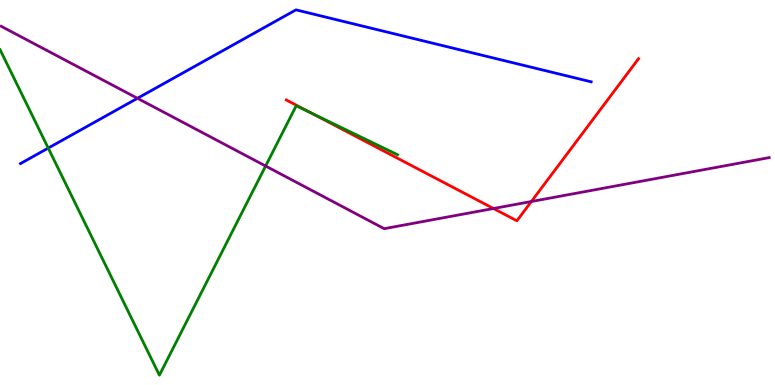[{'lines': ['blue', 'red'], 'intersections': []}, {'lines': ['green', 'red'], 'intersections': [{'x': 4.01, 'y': 7.07}]}, {'lines': ['purple', 'red'], 'intersections': [{'x': 6.37, 'y': 4.58}, {'x': 6.86, 'y': 4.77}]}, {'lines': ['blue', 'green'], 'intersections': [{'x': 0.622, 'y': 6.15}]}, {'lines': ['blue', 'purple'], 'intersections': [{'x': 1.77, 'y': 7.45}]}, {'lines': ['green', 'purple'], 'intersections': [{'x': 3.43, 'y': 5.69}]}]